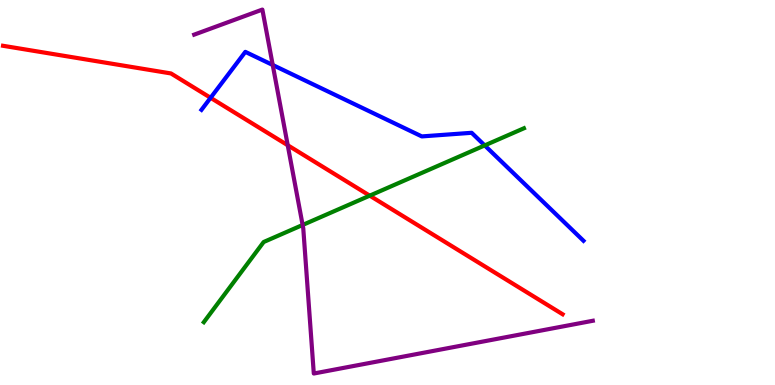[{'lines': ['blue', 'red'], 'intersections': [{'x': 2.72, 'y': 7.46}]}, {'lines': ['green', 'red'], 'intersections': [{'x': 4.77, 'y': 4.92}]}, {'lines': ['purple', 'red'], 'intersections': [{'x': 3.71, 'y': 6.23}]}, {'lines': ['blue', 'green'], 'intersections': [{'x': 6.25, 'y': 6.22}]}, {'lines': ['blue', 'purple'], 'intersections': [{'x': 3.52, 'y': 8.31}]}, {'lines': ['green', 'purple'], 'intersections': [{'x': 3.9, 'y': 4.16}]}]